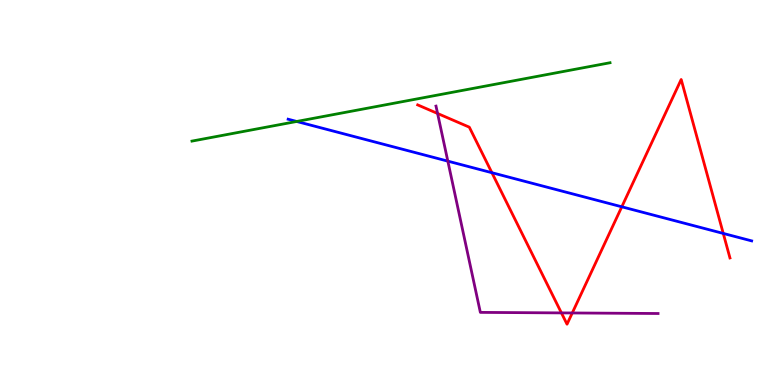[{'lines': ['blue', 'red'], 'intersections': [{'x': 6.35, 'y': 5.51}, {'x': 8.02, 'y': 4.63}, {'x': 9.33, 'y': 3.94}]}, {'lines': ['green', 'red'], 'intersections': []}, {'lines': ['purple', 'red'], 'intersections': [{'x': 5.65, 'y': 7.05}, {'x': 7.24, 'y': 1.87}, {'x': 7.38, 'y': 1.87}]}, {'lines': ['blue', 'green'], 'intersections': [{'x': 3.83, 'y': 6.84}]}, {'lines': ['blue', 'purple'], 'intersections': [{'x': 5.78, 'y': 5.81}]}, {'lines': ['green', 'purple'], 'intersections': []}]